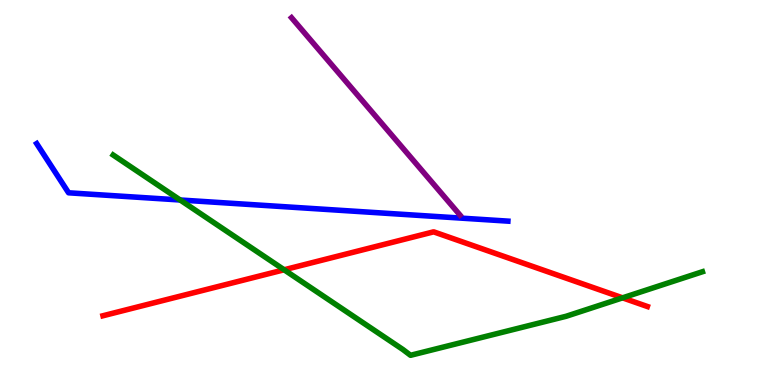[{'lines': ['blue', 'red'], 'intersections': []}, {'lines': ['green', 'red'], 'intersections': [{'x': 3.67, 'y': 2.99}, {'x': 8.03, 'y': 2.26}]}, {'lines': ['purple', 'red'], 'intersections': []}, {'lines': ['blue', 'green'], 'intersections': [{'x': 2.32, 'y': 4.81}]}, {'lines': ['blue', 'purple'], 'intersections': []}, {'lines': ['green', 'purple'], 'intersections': []}]